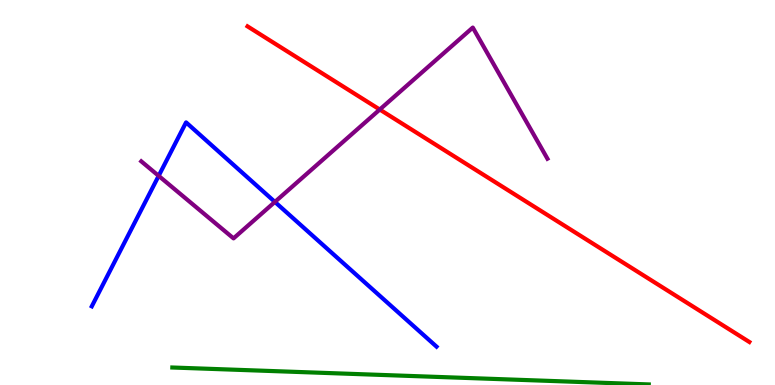[{'lines': ['blue', 'red'], 'intersections': []}, {'lines': ['green', 'red'], 'intersections': []}, {'lines': ['purple', 'red'], 'intersections': [{'x': 4.9, 'y': 7.16}]}, {'lines': ['blue', 'green'], 'intersections': []}, {'lines': ['blue', 'purple'], 'intersections': [{'x': 2.05, 'y': 5.43}, {'x': 3.55, 'y': 4.76}]}, {'lines': ['green', 'purple'], 'intersections': []}]